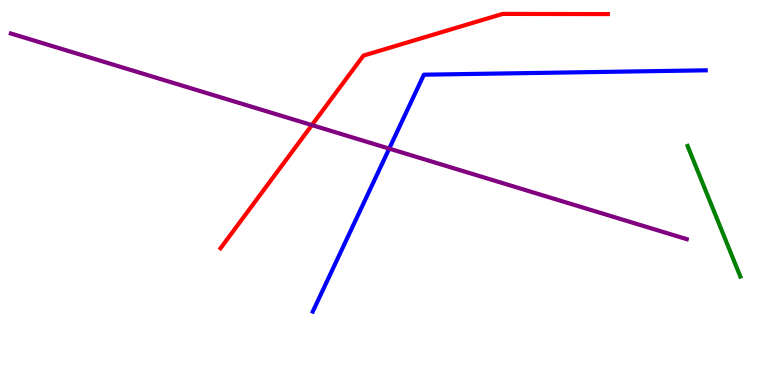[{'lines': ['blue', 'red'], 'intersections': []}, {'lines': ['green', 'red'], 'intersections': []}, {'lines': ['purple', 'red'], 'intersections': [{'x': 4.02, 'y': 6.75}]}, {'lines': ['blue', 'green'], 'intersections': []}, {'lines': ['blue', 'purple'], 'intersections': [{'x': 5.02, 'y': 6.14}]}, {'lines': ['green', 'purple'], 'intersections': []}]